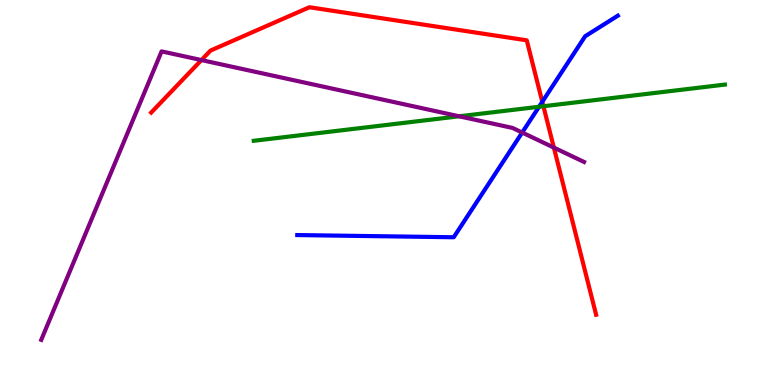[{'lines': ['blue', 'red'], 'intersections': [{'x': 7.0, 'y': 7.36}]}, {'lines': ['green', 'red'], 'intersections': [{'x': 7.01, 'y': 7.24}]}, {'lines': ['purple', 'red'], 'intersections': [{'x': 2.6, 'y': 8.44}, {'x': 7.15, 'y': 6.17}]}, {'lines': ['blue', 'green'], 'intersections': [{'x': 6.96, 'y': 7.23}]}, {'lines': ['blue', 'purple'], 'intersections': [{'x': 6.74, 'y': 6.56}]}, {'lines': ['green', 'purple'], 'intersections': [{'x': 5.92, 'y': 6.98}]}]